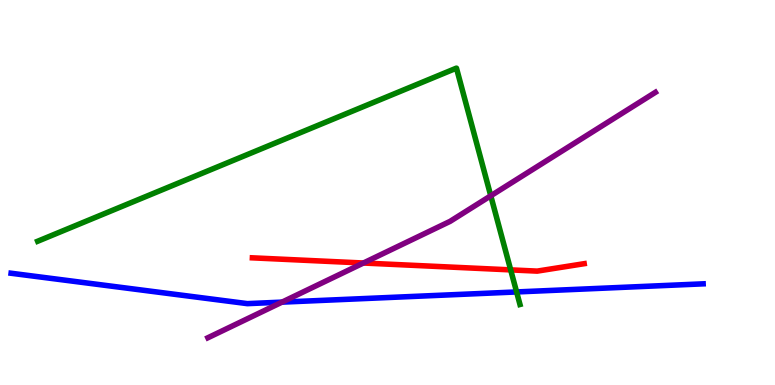[{'lines': ['blue', 'red'], 'intersections': []}, {'lines': ['green', 'red'], 'intersections': [{'x': 6.59, 'y': 2.99}]}, {'lines': ['purple', 'red'], 'intersections': [{'x': 4.69, 'y': 3.17}]}, {'lines': ['blue', 'green'], 'intersections': [{'x': 6.67, 'y': 2.42}]}, {'lines': ['blue', 'purple'], 'intersections': [{'x': 3.64, 'y': 2.15}]}, {'lines': ['green', 'purple'], 'intersections': [{'x': 6.33, 'y': 4.91}]}]